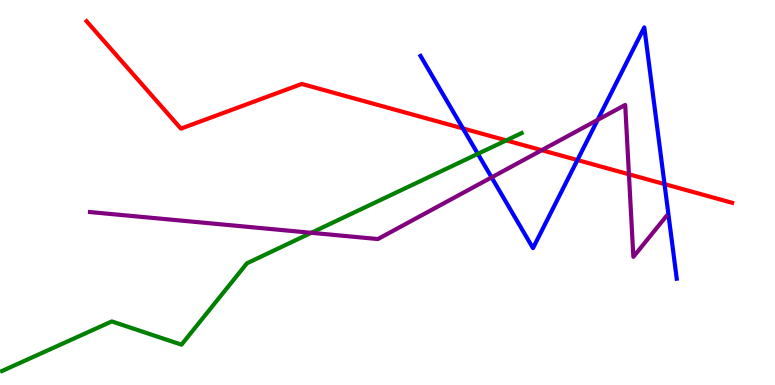[{'lines': ['blue', 'red'], 'intersections': [{'x': 5.97, 'y': 6.66}, {'x': 7.45, 'y': 5.84}, {'x': 8.57, 'y': 5.22}]}, {'lines': ['green', 'red'], 'intersections': [{'x': 6.53, 'y': 6.35}]}, {'lines': ['purple', 'red'], 'intersections': [{'x': 6.99, 'y': 6.1}, {'x': 8.12, 'y': 5.47}]}, {'lines': ['blue', 'green'], 'intersections': [{'x': 6.17, 'y': 6.0}]}, {'lines': ['blue', 'purple'], 'intersections': [{'x': 6.34, 'y': 5.39}, {'x': 7.71, 'y': 6.89}]}, {'lines': ['green', 'purple'], 'intersections': [{'x': 4.02, 'y': 3.95}]}]